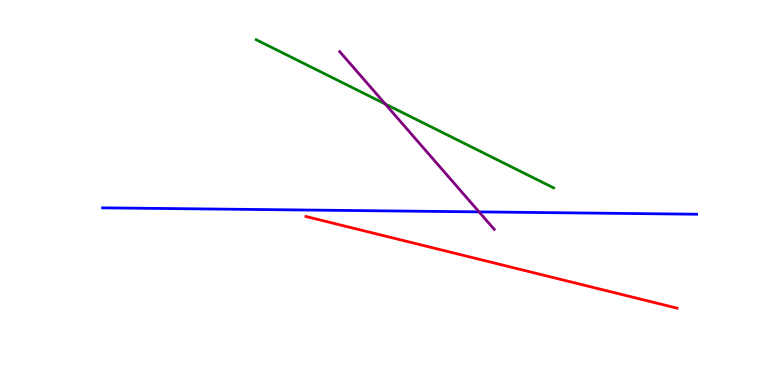[{'lines': ['blue', 'red'], 'intersections': []}, {'lines': ['green', 'red'], 'intersections': []}, {'lines': ['purple', 'red'], 'intersections': []}, {'lines': ['blue', 'green'], 'intersections': []}, {'lines': ['blue', 'purple'], 'intersections': [{'x': 6.18, 'y': 4.5}]}, {'lines': ['green', 'purple'], 'intersections': [{'x': 4.97, 'y': 7.3}]}]